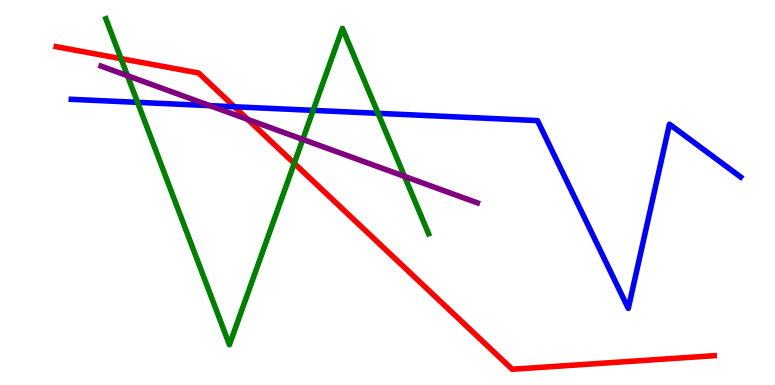[{'lines': ['blue', 'red'], 'intersections': [{'x': 3.02, 'y': 7.23}]}, {'lines': ['green', 'red'], 'intersections': [{'x': 1.56, 'y': 8.48}, {'x': 3.8, 'y': 5.76}]}, {'lines': ['purple', 'red'], 'intersections': [{'x': 3.2, 'y': 6.9}]}, {'lines': ['blue', 'green'], 'intersections': [{'x': 1.77, 'y': 7.34}, {'x': 4.04, 'y': 7.13}, {'x': 4.88, 'y': 7.06}]}, {'lines': ['blue', 'purple'], 'intersections': [{'x': 2.71, 'y': 7.26}]}, {'lines': ['green', 'purple'], 'intersections': [{'x': 1.64, 'y': 8.03}, {'x': 3.91, 'y': 6.38}, {'x': 5.22, 'y': 5.42}]}]